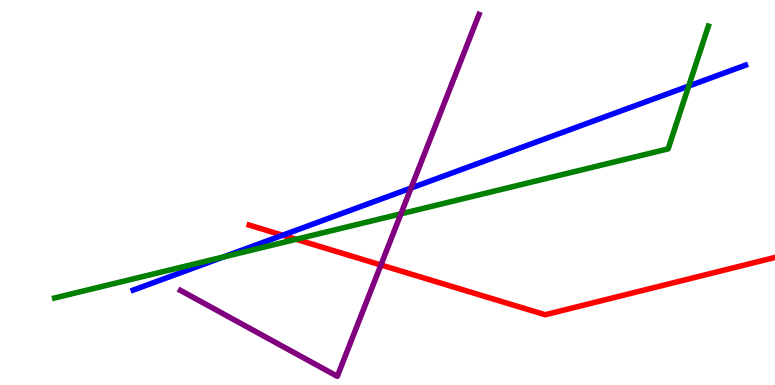[{'lines': ['blue', 'red'], 'intersections': [{'x': 3.65, 'y': 3.89}]}, {'lines': ['green', 'red'], 'intersections': [{'x': 3.82, 'y': 3.78}]}, {'lines': ['purple', 'red'], 'intersections': [{'x': 4.92, 'y': 3.12}]}, {'lines': ['blue', 'green'], 'intersections': [{'x': 2.88, 'y': 3.33}, {'x': 8.89, 'y': 7.77}]}, {'lines': ['blue', 'purple'], 'intersections': [{'x': 5.3, 'y': 5.12}]}, {'lines': ['green', 'purple'], 'intersections': [{'x': 5.17, 'y': 4.45}]}]